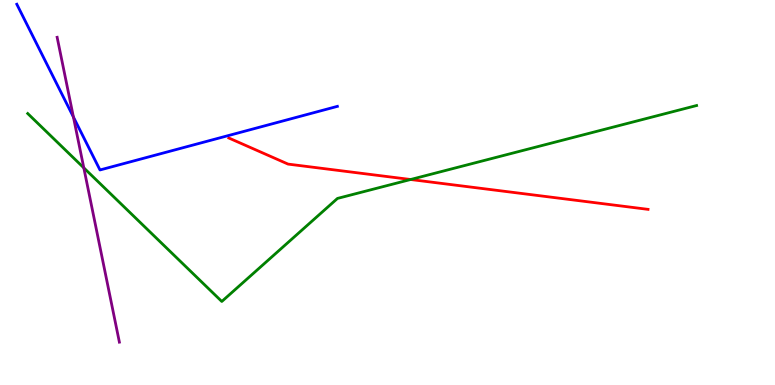[{'lines': ['blue', 'red'], 'intersections': []}, {'lines': ['green', 'red'], 'intersections': [{'x': 5.3, 'y': 5.34}]}, {'lines': ['purple', 'red'], 'intersections': []}, {'lines': ['blue', 'green'], 'intersections': []}, {'lines': ['blue', 'purple'], 'intersections': [{'x': 0.947, 'y': 6.96}]}, {'lines': ['green', 'purple'], 'intersections': [{'x': 1.08, 'y': 5.64}]}]